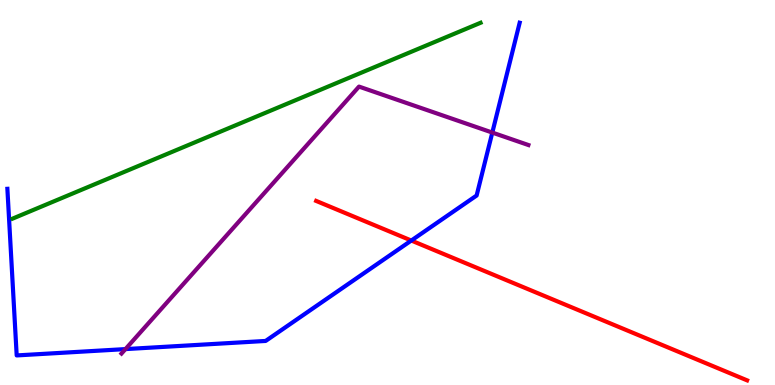[{'lines': ['blue', 'red'], 'intersections': [{'x': 5.31, 'y': 3.75}]}, {'lines': ['green', 'red'], 'intersections': []}, {'lines': ['purple', 'red'], 'intersections': []}, {'lines': ['blue', 'green'], 'intersections': []}, {'lines': ['blue', 'purple'], 'intersections': [{'x': 1.62, 'y': 0.933}, {'x': 6.35, 'y': 6.56}]}, {'lines': ['green', 'purple'], 'intersections': []}]